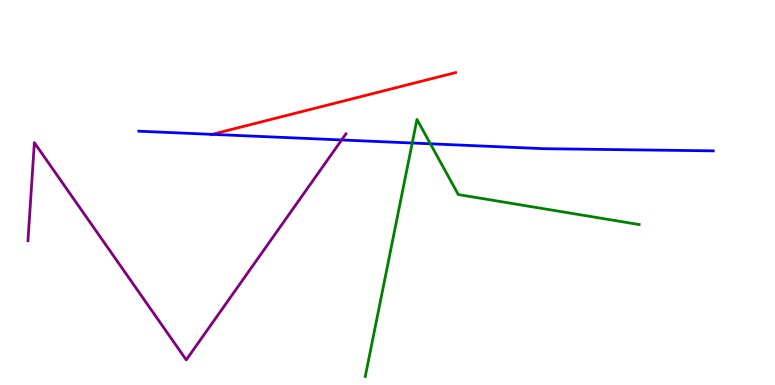[{'lines': ['blue', 'red'], 'intersections': [{'x': 2.74, 'y': 6.51}]}, {'lines': ['green', 'red'], 'intersections': []}, {'lines': ['purple', 'red'], 'intersections': []}, {'lines': ['blue', 'green'], 'intersections': [{'x': 5.32, 'y': 6.29}, {'x': 5.55, 'y': 6.26}]}, {'lines': ['blue', 'purple'], 'intersections': [{'x': 4.41, 'y': 6.36}]}, {'lines': ['green', 'purple'], 'intersections': []}]